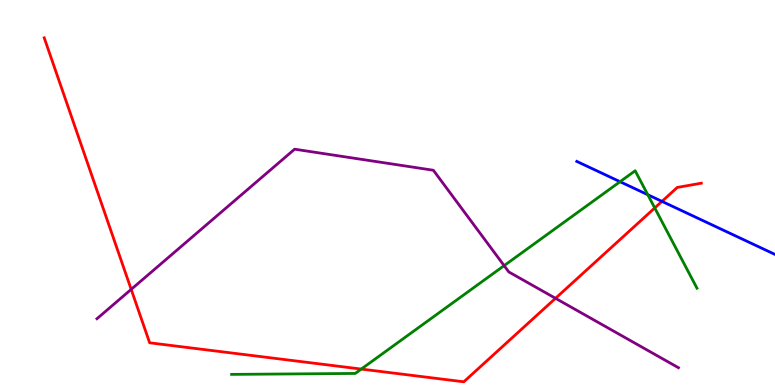[{'lines': ['blue', 'red'], 'intersections': [{'x': 8.54, 'y': 4.77}]}, {'lines': ['green', 'red'], 'intersections': [{'x': 4.66, 'y': 0.414}, {'x': 8.45, 'y': 4.6}]}, {'lines': ['purple', 'red'], 'intersections': [{'x': 1.69, 'y': 2.48}, {'x': 7.17, 'y': 2.25}]}, {'lines': ['blue', 'green'], 'intersections': [{'x': 8.0, 'y': 5.28}, {'x': 8.36, 'y': 4.94}]}, {'lines': ['blue', 'purple'], 'intersections': []}, {'lines': ['green', 'purple'], 'intersections': [{'x': 6.5, 'y': 3.1}]}]